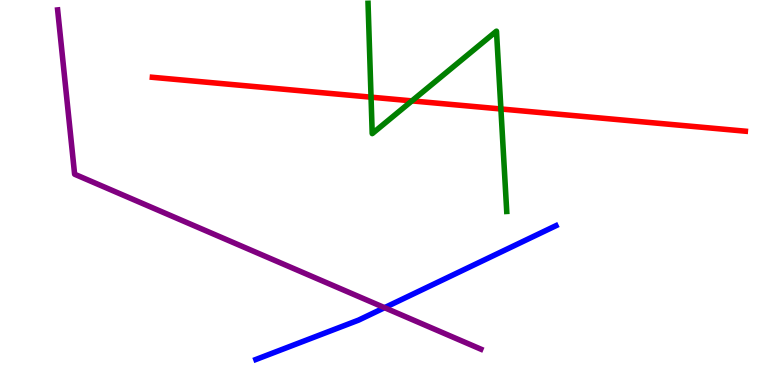[{'lines': ['blue', 'red'], 'intersections': []}, {'lines': ['green', 'red'], 'intersections': [{'x': 4.79, 'y': 7.48}, {'x': 5.32, 'y': 7.38}, {'x': 6.46, 'y': 7.17}]}, {'lines': ['purple', 'red'], 'intersections': []}, {'lines': ['blue', 'green'], 'intersections': []}, {'lines': ['blue', 'purple'], 'intersections': [{'x': 4.96, 'y': 2.01}]}, {'lines': ['green', 'purple'], 'intersections': []}]